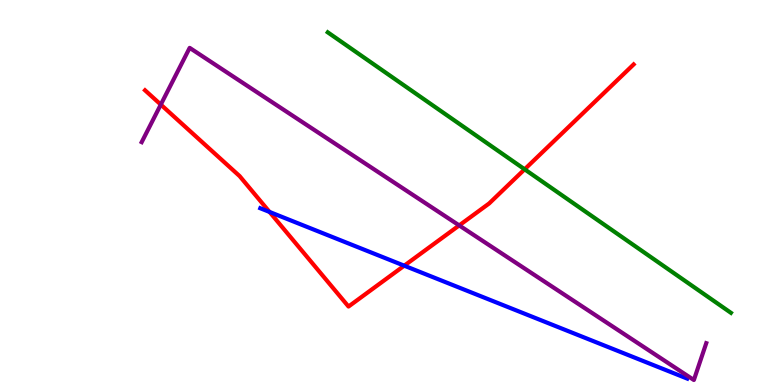[{'lines': ['blue', 'red'], 'intersections': [{'x': 3.48, 'y': 4.5}, {'x': 5.22, 'y': 3.1}]}, {'lines': ['green', 'red'], 'intersections': [{'x': 6.77, 'y': 5.6}]}, {'lines': ['purple', 'red'], 'intersections': [{'x': 2.07, 'y': 7.28}, {'x': 5.93, 'y': 4.15}]}, {'lines': ['blue', 'green'], 'intersections': []}, {'lines': ['blue', 'purple'], 'intersections': []}, {'lines': ['green', 'purple'], 'intersections': []}]